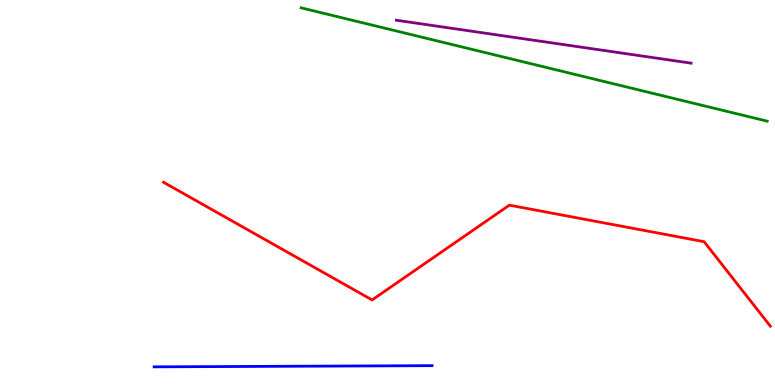[{'lines': ['blue', 'red'], 'intersections': []}, {'lines': ['green', 'red'], 'intersections': []}, {'lines': ['purple', 'red'], 'intersections': []}, {'lines': ['blue', 'green'], 'intersections': []}, {'lines': ['blue', 'purple'], 'intersections': []}, {'lines': ['green', 'purple'], 'intersections': []}]